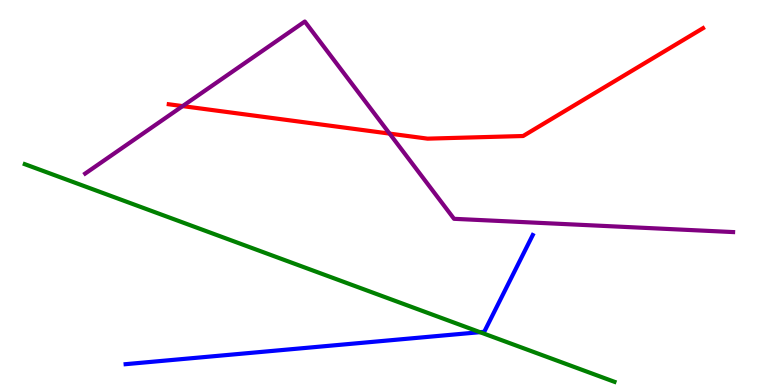[{'lines': ['blue', 'red'], 'intersections': []}, {'lines': ['green', 'red'], 'intersections': []}, {'lines': ['purple', 'red'], 'intersections': [{'x': 2.36, 'y': 7.24}, {'x': 5.03, 'y': 6.53}]}, {'lines': ['blue', 'green'], 'intersections': [{'x': 6.19, 'y': 1.37}]}, {'lines': ['blue', 'purple'], 'intersections': []}, {'lines': ['green', 'purple'], 'intersections': []}]